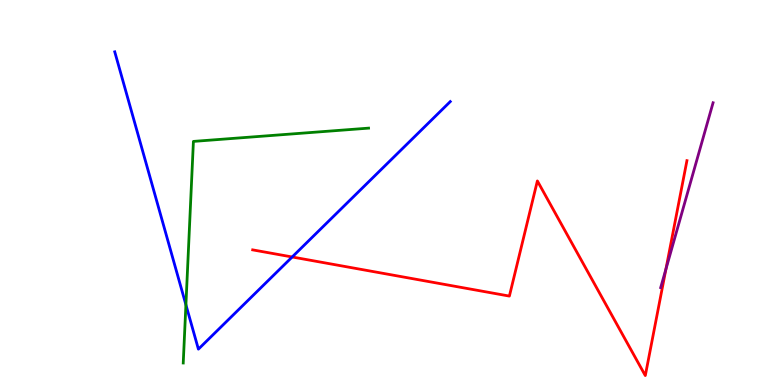[{'lines': ['blue', 'red'], 'intersections': [{'x': 3.77, 'y': 3.33}]}, {'lines': ['green', 'red'], 'intersections': []}, {'lines': ['purple', 'red'], 'intersections': [{'x': 8.59, 'y': 3.01}]}, {'lines': ['blue', 'green'], 'intersections': [{'x': 2.4, 'y': 2.08}]}, {'lines': ['blue', 'purple'], 'intersections': []}, {'lines': ['green', 'purple'], 'intersections': []}]